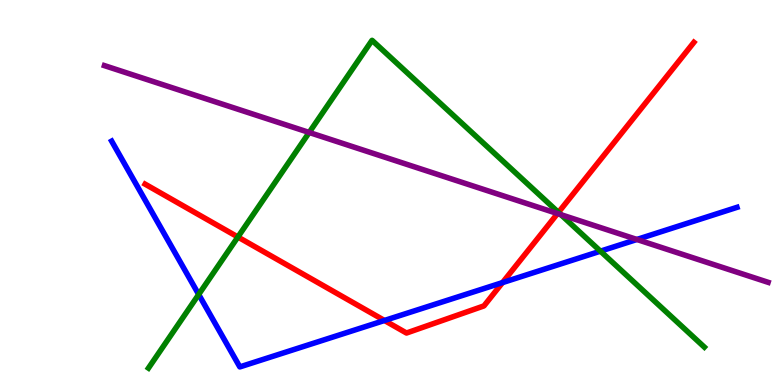[{'lines': ['blue', 'red'], 'intersections': [{'x': 4.96, 'y': 1.68}, {'x': 6.48, 'y': 2.66}]}, {'lines': ['green', 'red'], 'intersections': [{'x': 3.07, 'y': 3.84}, {'x': 7.21, 'y': 4.48}]}, {'lines': ['purple', 'red'], 'intersections': [{'x': 7.19, 'y': 4.45}]}, {'lines': ['blue', 'green'], 'intersections': [{'x': 2.56, 'y': 2.35}, {'x': 7.75, 'y': 3.48}]}, {'lines': ['blue', 'purple'], 'intersections': [{'x': 8.22, 'y': 3.78}]}, {'lines': ['green', 'purple'], 'intersections': [{'x': 3.99, 'y': 6.56}, {'x': 7.24, 'y': 4.42}]}]